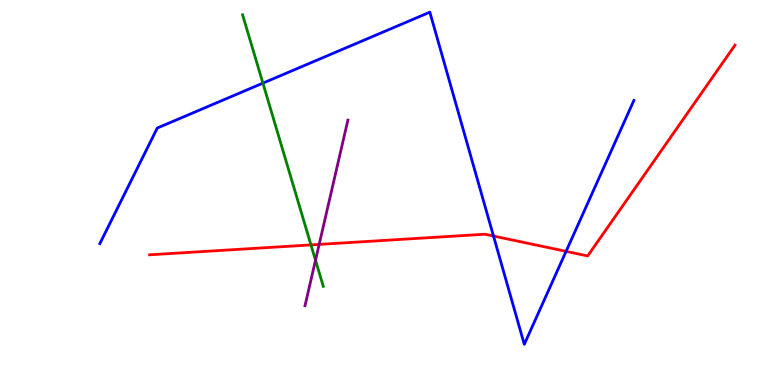[{'lines': ['blue', 'red'], 'intersections': [{'x': 6.37, 'y': 3.87}, {'x': 7.3, 'y': 3.47}]}, {'lines': ['green', 'red'], 'intersections': [{'x': 4.01, 'y': 3.64}]}, {'lines': ['purple', 'red'], 'intersections': [{'x': 4.12, 'y': 3.65}]}, {'lines': ['blue', 'green'], 'intersections': [{'x': 3.39, 'y': 7.84}]}, {'lines': ['blue', 'purple'], 'intersections': []}, {'lines': ['green', 'purple'], 'intersections': [{'x': 4.07, 'y': 3.24}]}]